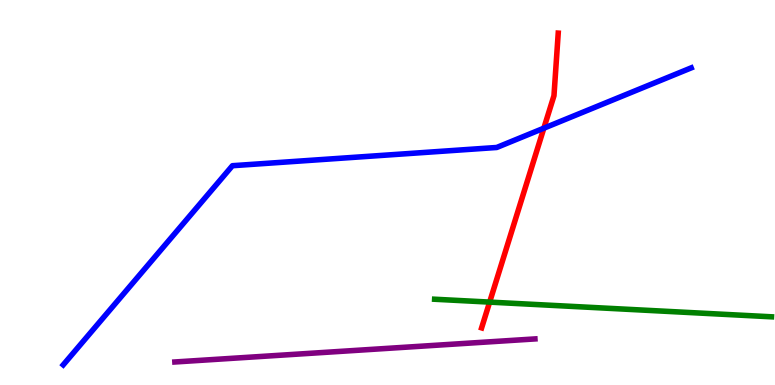[{'lines': ['blue', 'red'], 'intersections': [{'x': 7.02, 'y': 6.67}]}, {'lines': ['green', 'red'], 'intersections': [{'x': 6.32, 'y': 2.15}]}, {'lines': ['purple', 'red'], 'intersections': []}, {'lines': ['blue', 'green'], 'intersections': []}, {'lines': ['blue', 'purple'], 'intersections': []}, {'lines': ['green', 'purple'], 'intersections': []}]